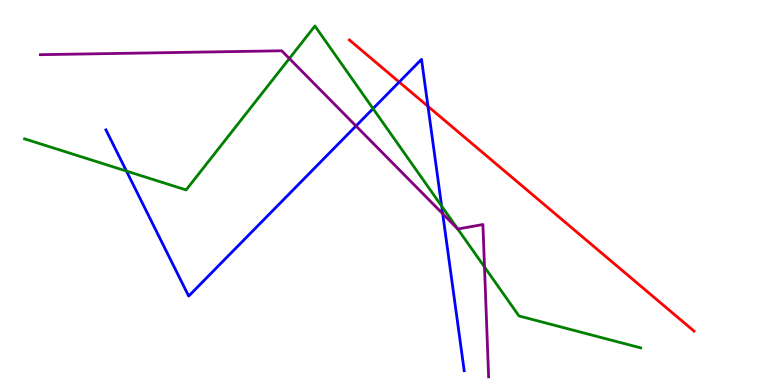[{'lines': ['blue', 'red'], 'intersections': [{'x': 5.15, 'y': 7.87}, {'x': 5.52, 'y': 7.24}]}, {'lines': ['green', 'red'], 'intersections': []}, {'lines': ['purple', 'red'], 'intersections': []}, {'lines': ['blue', 'green'], 'intersections': [{'x': 1.63, 'y': 5.56}, {'x': 4.81, 'y': 7.18}, {'x': 5.7, 'y': 4.65}]}, {'lines': ['blue', 'purple'], 'intersections': [{'x': 4.59, 'y': 6.73}, {'x': 5.71, 'y': 4.45}]}, {'lines': ['green', 'purple'], 'intersections': [{'x': 3.73, 'y': 8.48}, {'x': 5.91, 'y': 4.05}, {'x': 6.25, 'y': 3.07}]}]